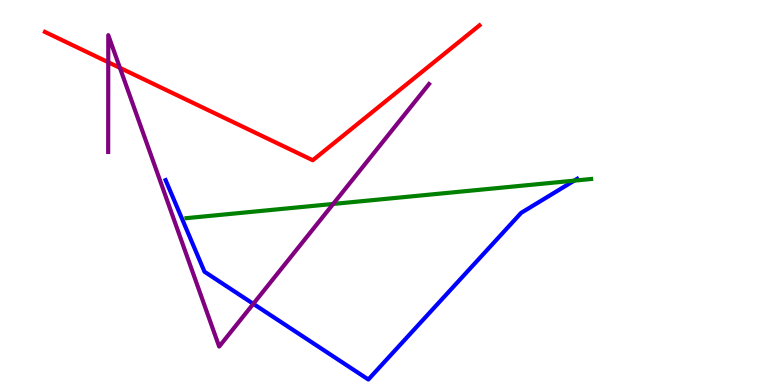[{'lines': ['blue', 'red'], 'intersections': []}, {'lines': ['green', 'red'], 'intersections': []}, {'lines': ['purple', 'red'], 'intersections': [{'x': 1.4, 'y': 8.38}, {'x': 1.55, 'y': 8.24}]}, {'lines': ['blue', 'green'], 'intersections': [{'x': 7.41, 'y': 5.31}]}, {'lines': ['blue', 'purple'], 'intersections': [{'x': 3.27, 'y': 2.11}]}, {'lines': ['green', 'purple'], 'intersections': [{'x': 4.3, 'y': 4.7}]}]